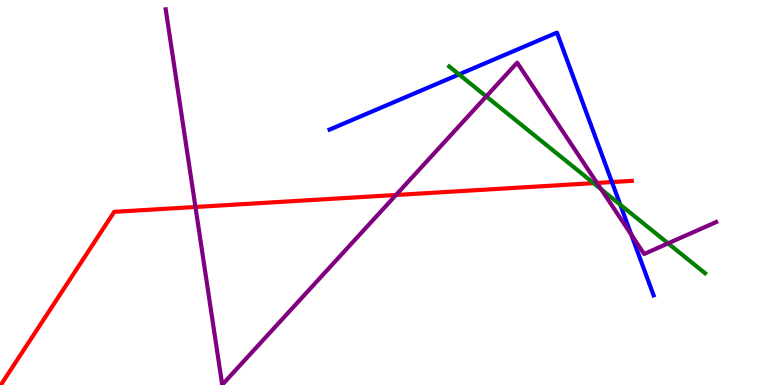[{'lines': ['blue', 'red'], 'intersections': [{'x': 7.9, 'y': 5.27}]}, {'lines': ['green', 'red'], 'intersections': [{'x': 7.66, 'y': 5.24}]}, {'lines': ['purple', 'red'], 'intersections': [{'x': 2.52, 'y': 4.62}, {'x': 5.11, 'y': 4.94}, {'x': 7.7, 'y': 5.25}]}, {'lines': ['blue', 'green'], 'intersections': [{'x': 5.92, 'y': 8.07}, {'x': 8.0, 'y': 4.68}]}, {'lines': ['blue', 'purple'], 'intersections': [{'x': 8.15, 'y': 3.91}]}, {'lines': ['green', 'purple'], 'intersections': [{'x': 6.27, 'y': 7.5}, {'x': 7.76, 'y': 5.08}, {'x': 8.62, 'y': 3.68}]}]